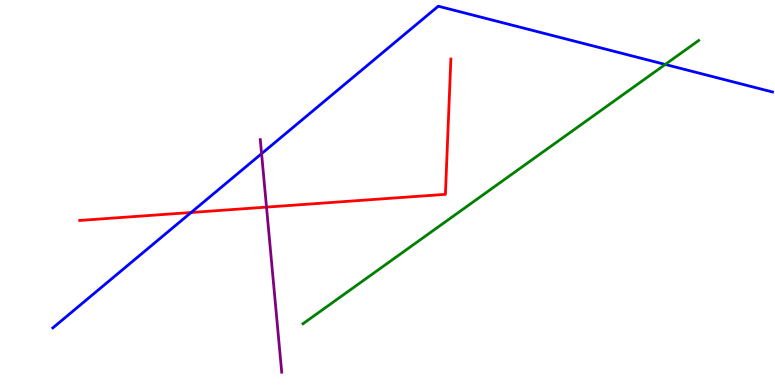[{'lines': ['blue', 'red'], 'intersections': [{'x': 2.47, 'y': 4.48}]}, {'lines': ['green', 'red'], 'intersections': []}, {'lines': ['purple', 'red'], 'intersections': [{'x': 3.44, 'y': 4.62}]}, {'lines': ['blue', 'green'], 'intersections': [{'x': 8.58, 'y': 8.33}]}, {'lines': ['blue', 'purple'], 'intersections': [{'x': 3.38, 'y': 6.01}]}, {'lines': ['green', 'purple'], 'intersections': []}]